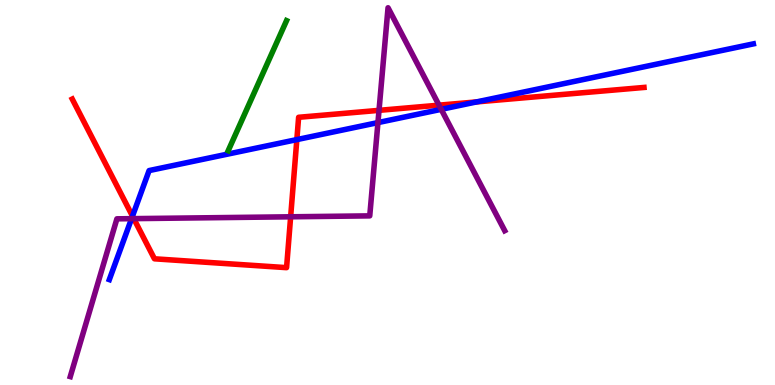[{'lines': ['blue', 'red'], 'intersections': [{'x': 1.71, 'y': 4.39}, {'x': 3.83, 'y': 6.37}, {'x': 6.15, 'y': 7.35}]}, {'lines': ['green', 'red'], 'intersections': []}, {'lines': ['purple', 'red'], 'intersections': [{'x': 1.73, 'y': 4.32}, {'x': 3.75, 'y': 4.37}, {'x': 4.89, 'y': 7.13}, {'x': 5.66, 'y': 7.27}]}, {'lines': ['blue', 'green'], 'intersections': []}, {'lines': ['blue', 'purple'], 'intersections': [{'x': 1.7, 'y': 4.32}, {'x': 4.88, 'y': 6.82}, {'x': 5.69, 'y': 7.16}]}, {'lines': ['green', 'purple'], 'intersections': []}]